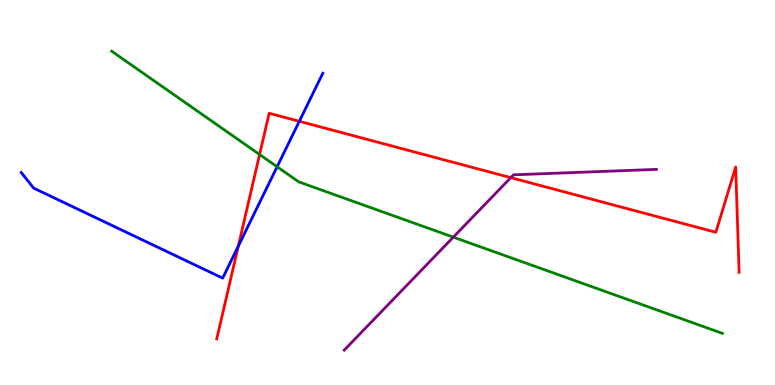[{'lines': ['blue', 'red'], 'intersections': [{'x': 3.07, 'y': 3.61}, {'x': 3.86, 'y': 6.85}]}, {'lines': ['green', 'red'], 'intersections': [{'x': 3.35, 'y': 5.99}]}, {'lines': ['purple', 'red'], 'intersections': [{'x': 6.59, 'y': 5.39}]}, {'lines': ['blue', 'green'], 'intersections': [{'x': 3.58, 'y': 5.67}]}, {'lines': ['blue', 'purple'], 'intersections': []}, {'lines': ['green', 'purple'], 'intersections': [{'x': 5.85, 'y': 3.84}]}]